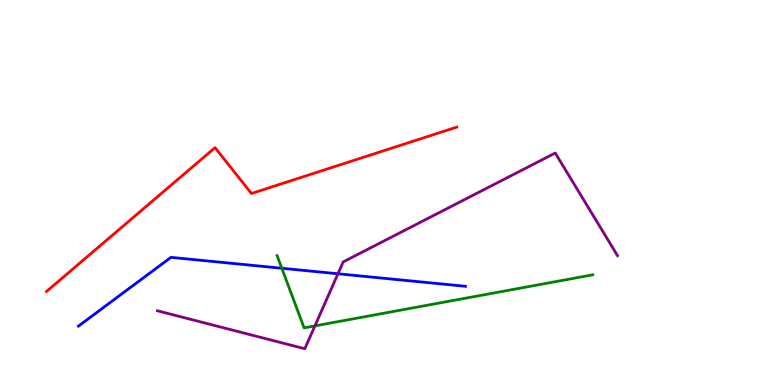[{'lines': ['blue', 'red'], 'intersections': []}, {'lines': ['green', 'red'], 'intersections': []}, {'lines': ['purple', 'red'], 'intersections': []}, {'lines': ['blue', 'green'], 'intersections': [{'x': 3.64, 'y': 3.03}]}, {'lines': ['blue', 'purple'], 'intersections': [{'x': 4.36, 'y': 2.89}]}, {'lines': ['green', 'purple'], 'intersections': [{'x': 4.06, 'y': 1.54}]}]